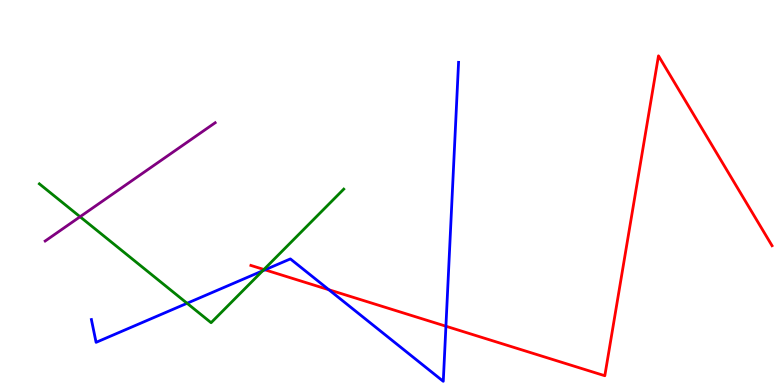[{'lines': ['blue', 'red'], 'intersections': [{'x': 3.42, 'y': 2.99}, {'x': 4.24, 'y': 2.47}, {'x': 5.75, 'y': 1.53}]}, {'lines': ['green', 'red'], 'intersections': [{'x': 3.41, 'y': 3.0}]}, {'lines': ['purple', 'red'], 'intersections': []}, {'lines': ['blue', 'green'], 'intersections': [{'x': 2.41, 'y': 2.12}, {'x': 3.39, 'y': 2.97}]}, {'lines': ['blue', 'purple'], 'intersections': []}, {'lines': ['green', 'purple'], 'intersections': [{'x': 1.03, 'y': 4.37}]}]